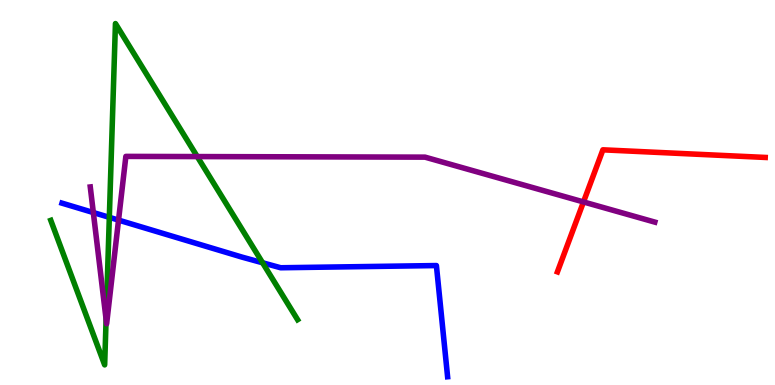[{'lines': ['blue', 'red'], 'intersections': []}, {'lines': ['green', 'red'], 'intersections': []}, {'lines': ['purple', 'red'], 'intersections': [{'x': 7.53, 'y': 4.75}]}, {'lines': ['blue', 'green'], 'intersections': [{'x': 1.41, 'y': 4.35}, {'x': 3.39, 'y': 3.17}]}, {'lines': ['blue', 'purple'], 'intersections': [{'x': 1.2, 'y': 4.48}, {'x': 1.53, 'y': 4.28}]}, {'lines': ['green', 'purple'], 'intersections': [{'x': 1.37, 'y': 1.7}, {'x': 2.55, 'y': 5.93}]}]